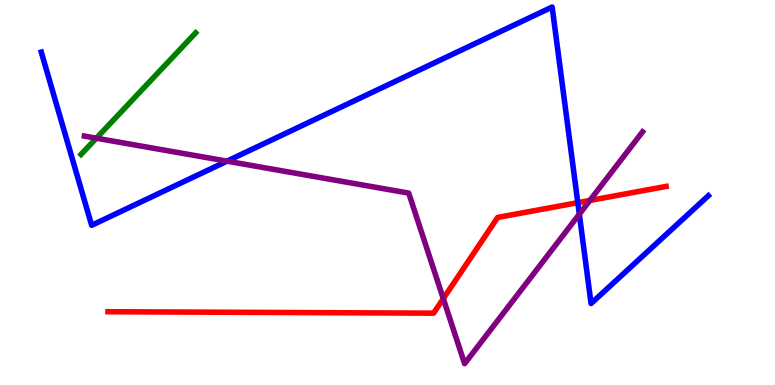[{'lines': ['blue', 'red'], 'intersections': [{'x': 7.46, 'y': 4.74}]}, {'lines': ['green', 'red'], 'intersections': []}, {'lines': ['purple', 'red'], 'intersections': [{'x': 5.72, 'y': 2.24}, {'x': 7.61, 'y': 4.79}]}, {'lines': ['blue', 'green'], 'intersections': []}, {'lines': ['blue', 'purple'], 'intersections': [{'x': 2.93, 'y': 5.81}, {'x': 7.48, 'y': 4.44}]}, {'lines': ['green', 'purple'], 'intersections': [{'x': 1.24, 'y': 6.41}]}]